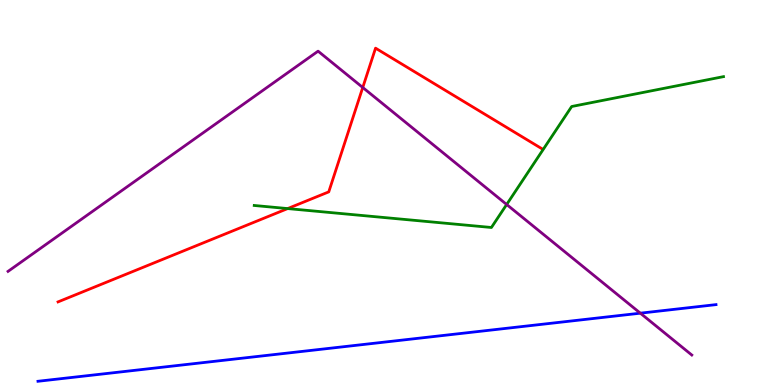[{'lines': ['blue', 'red'], 'intersections': []}, {'lines': ['green', 'red'], 'intersections': [{'x': 3.71, 'y': 4.58}]}, {'lines': ['purple', 'red'], 'intersections': [{'x': 4.68, 'y': 7.73}]}, {'lines': ['blue', 'green'], 'intersections': []}, {'lines': ['blue', 'purple'], 'intersections': [{'x': 8.26, 'y': 1.87}]}, {'lines': ['green', 'purple'], 'intersections': [{'x': 6.54, 'y': 4.69}]}]